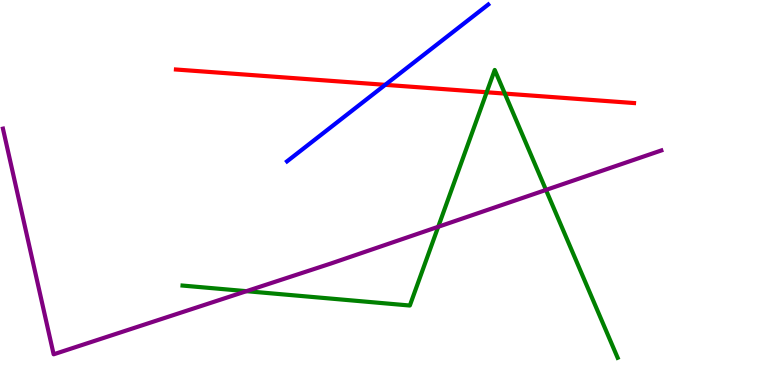[{'lines': ['blue', 'red'], 'intersections': [{'x': 4.97, 'y': 7.8}]}, {'lines': ['green', 'red'], 'intersections': [{'x': 6.28, 'y': 7.6}, {'x': 6.51, 'y': 7.57}]}, {'lines': ['purple', 'red'], 'intersections': []}, {'lines': ['blue', 'green'], 'intersections': []}, {'lines': ['blue', 'purple'], 'intersections': []}, {'lines': ['green', 'purple'], 'intersections': [{'x': 3.18, 'y': 2.44}, {'x': 5.65, 'y': 4.11}, {'x': 7.04, 'y': 5.07}]}]